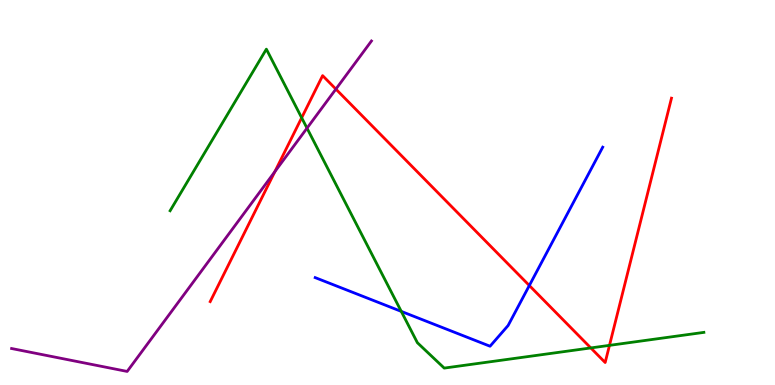[{'lines': ['blue', 'red'], 'intersections': [{'x': 6.83, 'y': 2.58}]}, {'lines': ['green', 'red'], 'intersections': [{'x': 3.89, 'y': 6.94}, {'x': 7.62, 'y': 0.963}, {'x': 7.86, 'y': 1.03}]}, {'lines': ['purple', 'red'], 'intersections': [{'x': 3.55, 'y': 5.54}, {'x': 4.33, 'y': 7.69}]}, {'lines': ['blue', 'green'], 'intersections': [{'x': 5.18, 'y': 1.91}]}, {'lines': ['blue', 'purple'], 'intersections': []}, {'lines': ['green', 'purple'], 'intersections': [{'x': 3.96, 'y': 6.67}]}]